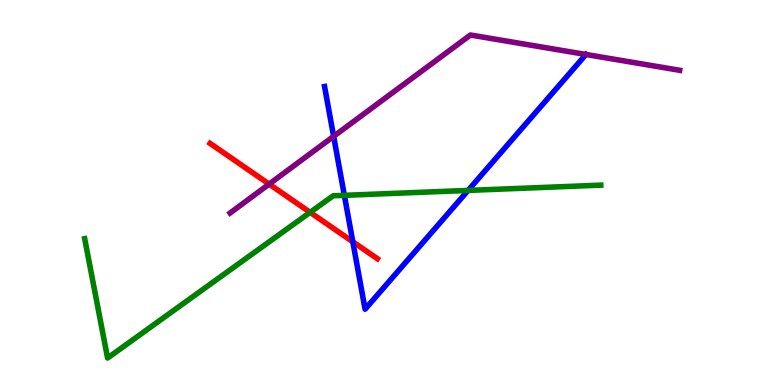[{'lines': ['blue', 'red'], 'intersections': [{'x': 4.55, 'y': 3.72}]}, {'lines': ['green', 'red'], 'intersections': [{'x': 4.0, 'y': 4.48}]}, {'lines': ['purple', 'red'], 'intersections': [{'x': 3.47, 'y': 5.22}]}, {'lines': ['blue', 'green'], 'intersections': [{'x': 4.44, 'y': 4.93}, {'x': 6.04, 'y': 5.05}]}, {'lines': ['blue', 'purple'], 'intersections': [{'x': 4.3, 'y': 6.46}, {'x': 7.56, 'y': 8.58}]}, {'lines': ['green', 'purple'], 'intersections': []}]